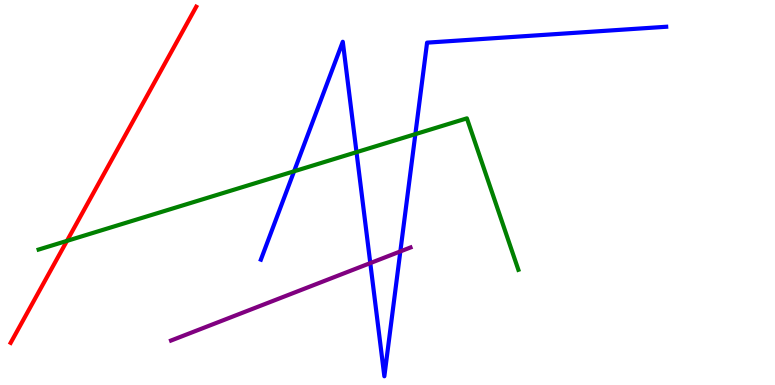[{'lines': ['blue', 'red'], 'intersections': []}, {'lines': ['green', 'red'], 'intersections': [{'x': 0.864, 'y': 3.74}]}, {'lines': ['purple', 'red'], 'intersections': []}, {'lines': ['blue', 'green'], 'intersections': [{'x': 3.79, 'y': 5.55}, {'x': 4.6, 'y': 6.05}, {'x': 5.36, 'y': 6.52}]}, {'lines': ['blue', 'purple'], 'intersections': [{'x': 4.78, 'y': 3.17}, {'x': 5.17, 'y': 3.47}]}, {'lines': ['green', 'purple'], 'intersections': []}]